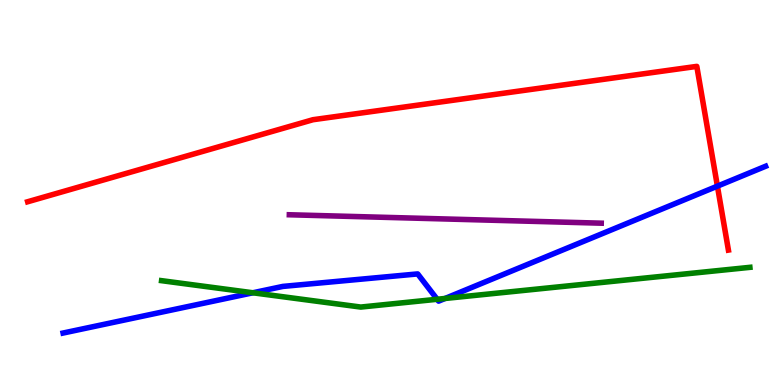[{'lines': ['blue', 'red'], 'intersections': [{'x': 9.26, 'y': 5.17}]}, {'lines': ['green', 'red'], 'intersections': []}, {'lines': ['purple', 'red'], 'intersections': []}, {'lines': ['blue', 'green'], 'intersections': [{'x': 3.26, 'y': 2.4}, {'x': 5.64, 'y': 2.23}, {'x': 5.74, 'y': 2.25}]}, {'lines': ['blue', 'purple'], 'intersections': []}, {'lines': ['green', 'purple'], 'intersections': []}]